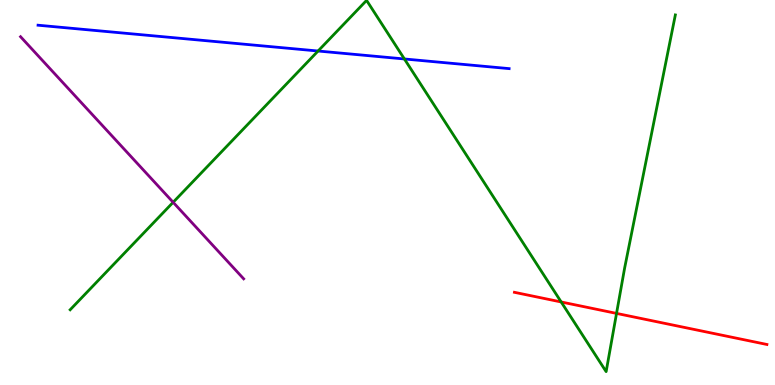[{'lines': ['blue', 'red'], 'intersections': []}, {'lines': ['green', 'red'], 'intersections': [{'x': 7.24, 'y': 2.16}, {'x': 7.96, 'y': 1.86}]}, {'lines': ['purple', 'red'], 'intersections': []}, {'lines': ['blue', 'green'], 'intersections': [{'x': 4.1, 'y': 8.67}, {'x': 5.22, 'y': 8.47}]}, {'lines': ['blue', 'purple'], 'intersections': []}, {'lines': ['green', 'purple'], 'intersections': [{'x': 2.23, 'y': 4.75}]}]